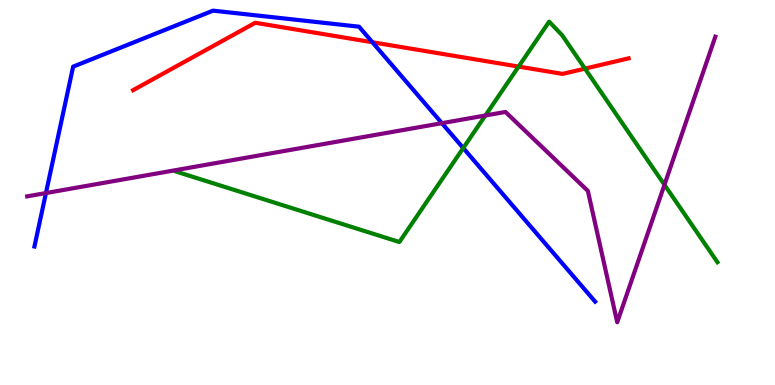[{'lines': ['blue', 'red'], 'intersections': [{'x': 4.81, 'y': 8.9}]}, {'lines': ['green', 'red'], 'intersections': [{'x': 6.69, 'y': 8.27}, {'x': 7.55, 'y': 8.22}]}, {'lines': ['purple', 'red'], 'intersections': []}, {'lines': ['blue', 'green'], 'intersections': [{'x': 5.98, 'y': 6.15}]}, {'lines': ['blue', 'purple'], 'intersections': [{'x': 0.593, 'y': 4.99}, {'x': 5.7, 'y': 6.8}]}, {'lines': ['green', 'purple'], 'intersections': [{'x': 6.26, 'y': 7.0}, {'x': 8.57, 'y': 5.2}]}]